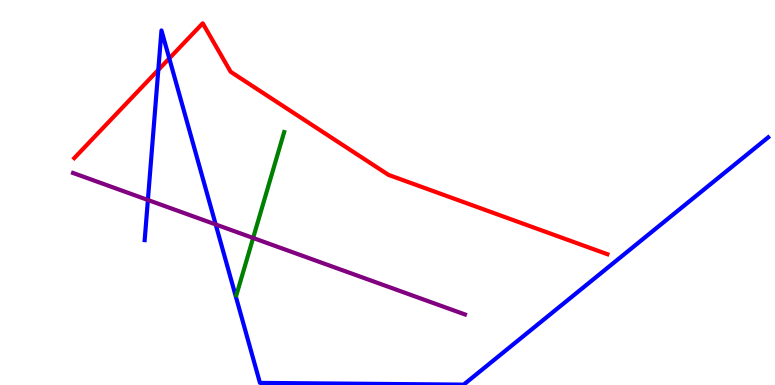[{'lines': ['blue', 'red'], 'intersections': [{'x': 2.04, 'y': 8.18}, {'x': 2.18, 'y': 8.48}]}, {'lines': ['green', 'red'], 'intersections': []}, {'lines': ['purple', 'red'], 'intersections': []}, {'lines': ['blue', 'green'], 'intersections': []}, {'lines': ['blue', 'purple'], 'intersections': [{'x': 1.91, 'y': 4.81}, {'x': 2.78, 'y': 4.17}]}, {'lines': ['green', 'purple'], 'intersections': [{'x': 3.27, 'y': 3.82}]}]